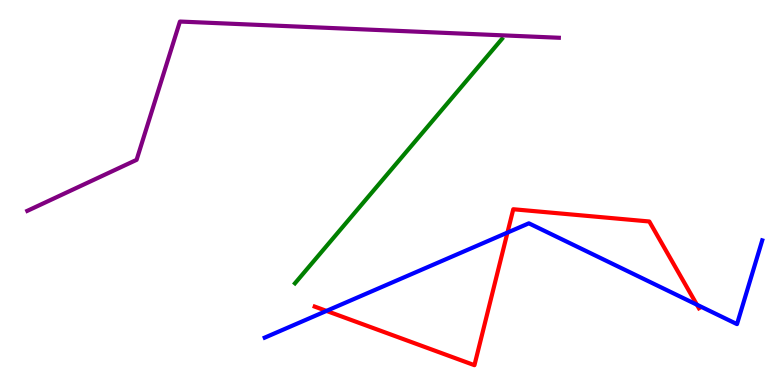[{'lines': ['blue', 'red'], 'intersections': [{'x': 4.21, 'y': 1.92}, {'x': 6.55, 'y': 3.96}, {'x': 8.99, 'y': 2.09}]}, {'lines': ['green', 'red'], 'intersections': []}, {'lines': ['purple', 'red'], 'intersections': []}, {'lines': ['blue', 'green'], 'intersections': []}, {'lines': ['blue', 'purple'], 'intersections': []}, {'lines': ['green', 'purple'], 'intersections': []}]